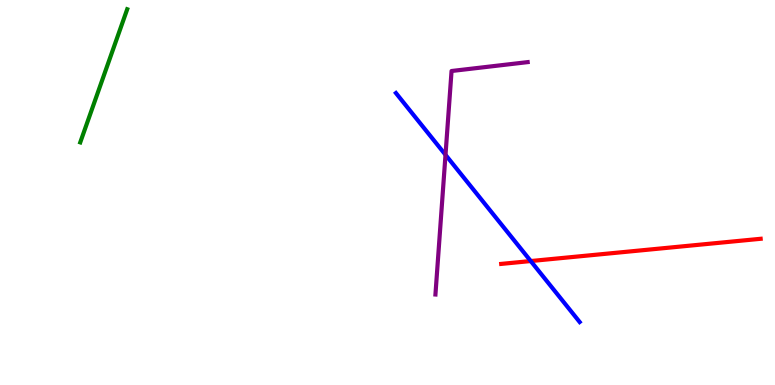[{'lines': ['blue', 'red'], 'intersections': [{'x': 6.85, 'y': 3.22}]}, {'lines': ['green', 'red'], 'intersections': []}, {'lines': ['purple', 'red'], 'intersections': []}, {'lines': ['blue', 'green'], 'intersections': []}, {'lines': ['blue', 'purple'], 'intersections': [{'x': 5.75, 'y': 5.98}]}, {'lines': ['green', 'purple'], 'intersections': []}]